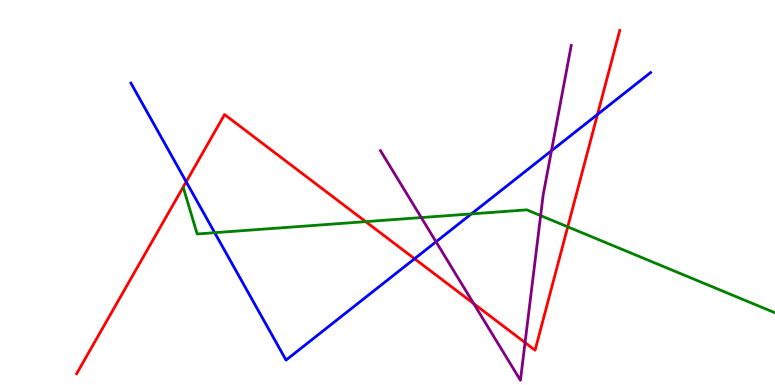[{'lines': ['blue', 'red'], 'intersections': [{'x': 2.4, 'y': 5.28}, {'x': 5.35, 'y': 3.28}, {'x': 7.71, 'y': 7.03}]}, {'lines': ['green', 'red'], 'intersections': [{'x': 4.72, 'y': 4.24}, {'x': 7.33, 'y': 4.11}]}, {'lines': ['purple', 'red'], 'intersections': [{'x': 6.11, 'y': 2.11}, {'x': 6.77, 'y': 1.1}]}, {'lines': ['blue', 'green'], 'intersections': [{'x': 2.77, 'y': 3.96}, {'x': 6.08, 'y': 4.44}]}, {'lines': ['blue', 'purple'], 'intersections': [{'x': 5.63, 'y': 3.72}, {'x': 7.12, 'y': 6.08}]}, {'lines': ['green', 'purple'], 'intersections': [{'x': 5.44, 'y': 4.35}, {'x': 6.98, 'y': 4.4}]}]